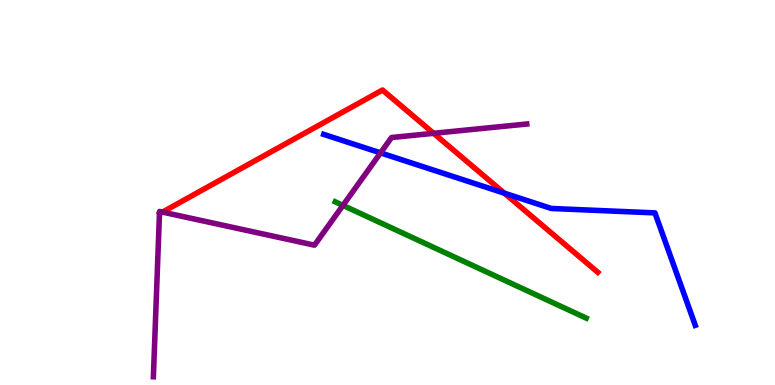[{'lines': ['blue', 'red'], 'intersections': [{'x': 6.51, 'y': 4.98}]}, {'lines': ['green', 'red'], 'intersections': []}, {'lines': ['purple', 'red'], 'intersections': [{'x': 2.1, 'y': 4.49}, {'x': 5.6, 'y': 6.54}]}, {'lines': ['blue', 'green'], 'intersections': []}, {'lines': ['blue', 'purple'], 'intersections': [{'x': 4.91, 'y': 6.03}]}, {'lines': ['green', 'purple'], 'intersections': [{'x': 4.43, 'y': 4.67}]}]